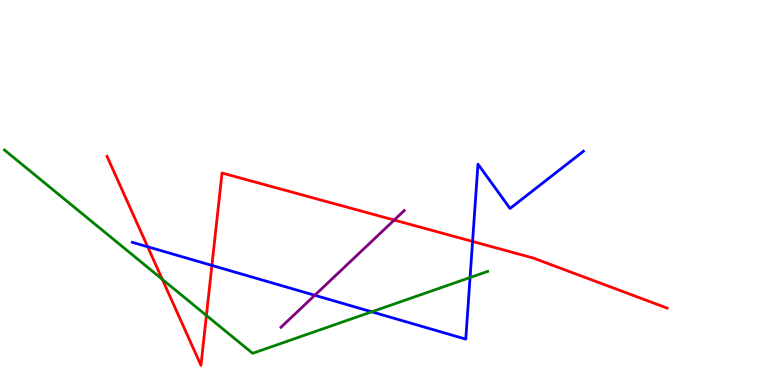[{'lines': ['blue', 'red'], 'intersections': [{'x': 1.91, 'y': 3.59}, {'x': 2.73, 'y': 3.11}, {'x': 6.1, 'y': 3.73}]}, {'lines': ['green', 'red'], 'intersections': [{'x': 2.09, 'y': 2.75}, {'x': 2.66, 'y': 1.81}]}, {'lines': ['purple', 'red'], 'intersections': [{'x': 5.09, 'y': 4.28}]}, {'lines': ['blue', 'green'], 'intersections': [{'x': 4.8, 'y': 1.9}, {'x': 6.07, 'y': 2.79}]}, {'lines': ['blue', 'purple'], 'intersections': [{'x': 4.06, 'y': 2.33}]}, {'lines': ['green', 'purple'], 'intersections': []}]